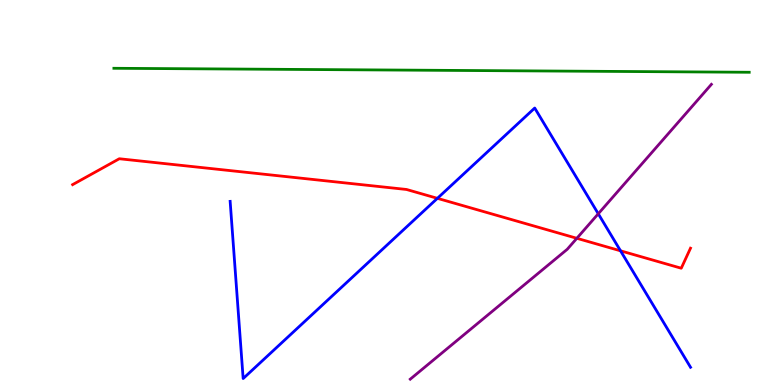[{'lines': ['blue', 'red'], 'intersections': [{'x': 5.64, 'y': 4.85}, {'x': 8.01, 'y': 3.49}]}, {'lines': ['green', 'red'], 'intersections': []}, {'lines': ['purple', 'red'], 'intersections': [{'x': 7.44, 'y': 3.81}]}, {'lines': ['blue', 'green'], 'intersections': []}, {'lines': ['blue', 'purple'], 'intersections': [{'x': 7.72, 'y': 4.45}]}, {'lines': ['green', 'purple'], 'intersections': []}]